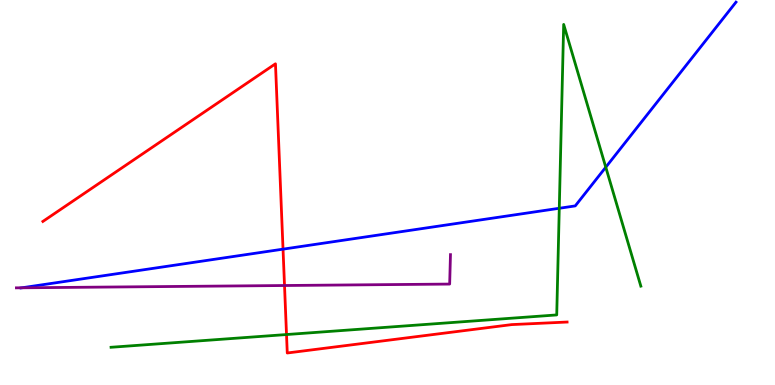[{'lines': ['blue', 'red'], 'intersections': [{'x': 3.65, 'y': 3.53}]}, {'lines': ['green', 'red'], 'intersections': [{'x': 3.7, 'y': 1.31}]}, {'lines': ['purple', 'red'], 'intersections': [{'x': 3.67, 'y': 2.58}]}, {'lines': ['blue', 'green'], 'intersections': [{'x': 7.22, 'y': 4.59}, {'x': 7.82, 'y': 5.66}]}, {'lines': ['blue', 'purple'], 'intersections': [{'x': 0.282, 'y': 2.52}]}, {'lines': ['green', 'purple'], 'intersections': []}]